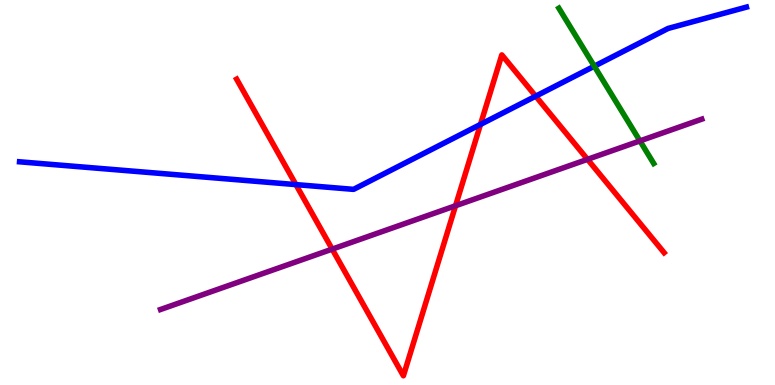[{'lines': ['blue', 'red'], 'intersections': [{'x': 3.82, 'y': 5.21}, {'x': 6.2, 'y': 6.77}, {'x': 6.91, 'y': 7.5}]}, {'lines': ['green', 'red'], 'intersections': []}, {'lines': ['purple', 'red'], 'intersections': [{'x': 4.29, 'y': 3.53}, {'x': 5.88, 'y': 4.66}, {'x': 7.58, 'y': 5.86}]}, {'lines': ['blue', 'green'], 'intersections': [{'x': 7.67, 'y': 8.28}]}, {'lines': ['blue', 'purple'], 'intersections': []}, {'lines': ['green', 'purple'], 'intersections': [{'x': 8.26, 'y': 6.34}]}]